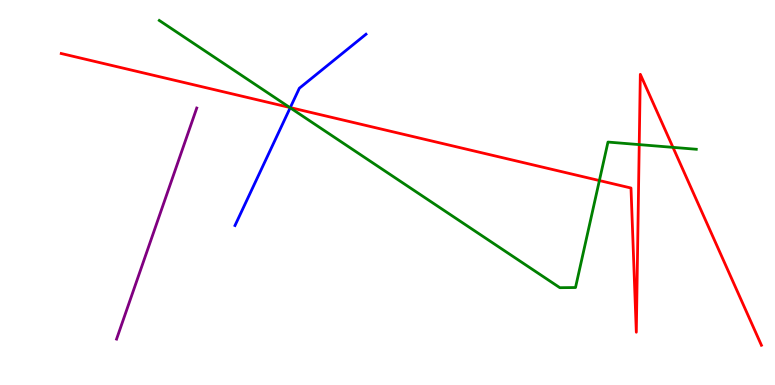[{'lines': ['blue', 'red'], 'intersections': [{'x': 3.75, 'y': 7.21}]}, {'lines': ['green', 'red'], 'intersections': [{'x': 3.74, 'y': 7.21}, {'x': 7.73, 'y': 5.31}, {'x': 8.25, 'y': 6.24}, {'x': 8.68, 'y': 6.17}]}, {'lines': ['purple', 'red'], 'intersections': []}, {'lines': ['blue', 'green'], 'intersections': [{'x': 3.74, 'y': 7.2}]}, {'lines': ['blue', 'purple'], 'intersections': []}, {'lines': ['green', 'purple'], 'intersections': []}]